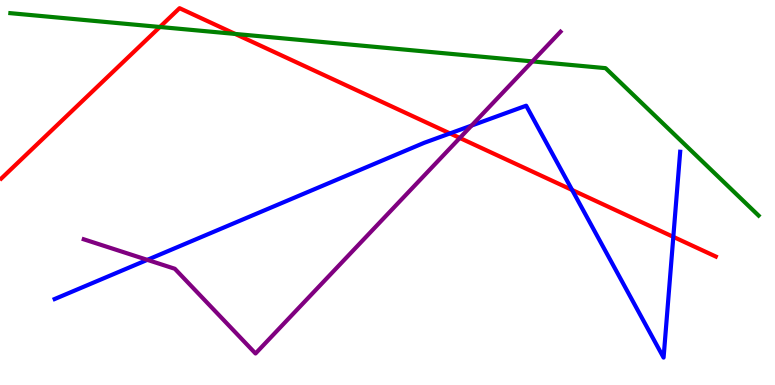[{'lines': ['blue', 'red'], 'intersections': [{'x': 5.81, 'y': 6.53}, {'x': 7.38, 'y': 5.06}, {'x': 8.69, 'y': 3.85}]}, {'lines': ['green', 'red'], 'intersections': [{'x': 2.06, 'y': 9.3}, {'x': 3.03, 'y': 9.12}]}, {'lines': ['purple', 'red'], 'intersections': [{'x': 5.93, 'y': 6.42}]}, {'lines': ['blue', 'green'], 'intersections': []}, {'lines': ['blue', 'purple'], 'intersections': [{'x': 1.9, 'y': 3.25}, {'x': 6.08, 'y': 6.74}]}, {'lines': ['green', 'purple'], 'intersections': [{'x': 6.87, 'y': 8.41}]}]